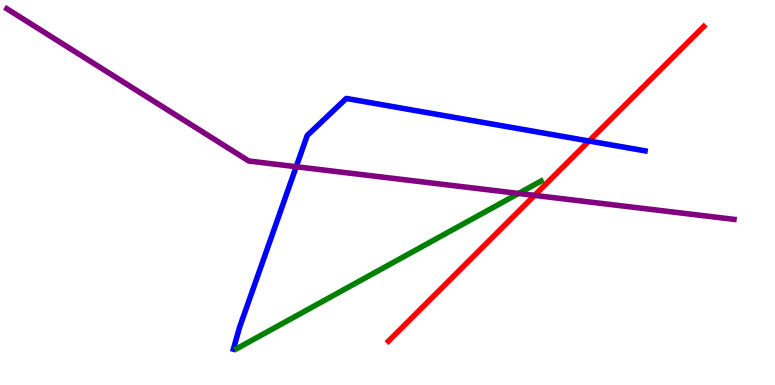[{'lines': ['blue', 'red'], 'intersections': [{'x': 7.6, 'y': 6.34}]}, {'lines': ['green', 'red'], 'intersections': []}, {'lines': ['purple', 'red'], 'intersections': [{'x': 6.9, 'y': 4.93}]}, {'lines': ['blue', 'green'], 'intersections': []}, {'lines': ['blue', 'purple'], 'intersections': [{'x': 3.82, 'y': 5.67}]}, {'lines': ['green', 'purple'], 'intersections': [{'x': 6.69, 'y': 4.98}]}]